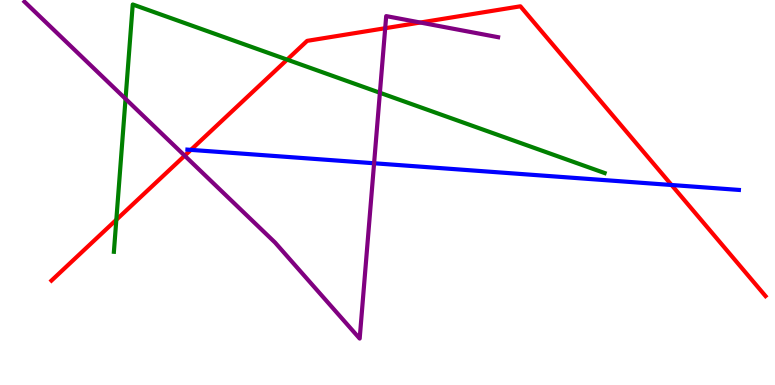[{'lines': ['blue', 'red'], 'intersections': [{'x': 2.46, 'y': 6.11}, {'x': 8.67, 'y': 5.19}]}, {'lines': ['green', 'red'], 'intersections': [{'x': 1.5, 'y': 4.29}, {'x': 3.7, 'y': 8.45}]}, {'lines': ['purple', 'red'], 'intersections': [{'x': 2.38, 'y': 5.96}, {'x': 4.97, 'y': 9.27}, {'x': 5.42, 'y': 9.41}]}, {'lines': ['blue', 'green'], 'intersections': []}, {'lines': ['blue', 'purple'], 'intersections': [{'x': 4.83, 'y': 5.76}]}, {'lines': ['green', 'purple'], 'intersections': [{'x': 1.62, 'y': 7.43}, {'x': 4.9, 'y': 7.59}]}]